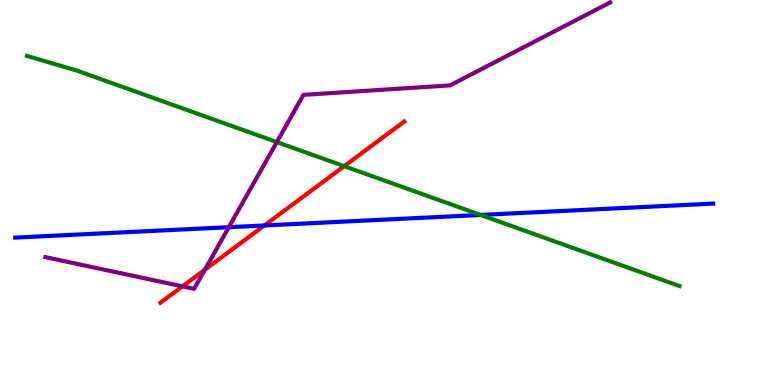[{'lines': ['blue', 'red'], 'intersections': [{'x': 3.41, 'y': 4.14}]}, {'lines': ['green', 'red'], 'intersections': [{'x': 4.44, 'y': 5.68}]}, {'lines': ['purple', 'red'], 'intersections': [{'x': 2.35, 'y': 2.56}, {'x': 2.64, 'y': 2.99}]}, {'lines': ['blue', 'green'], 'intersections': [{'x': 6.2, 'y': 4.42}]}, {'lines': ['blue', 'purple'], 'intersections': [{'x': 2.95, 'y': 4.1}]}, {'lines': ['green', 'purple'], 'intersections': [{'x': 3.57, 'y': 6.31}]}]